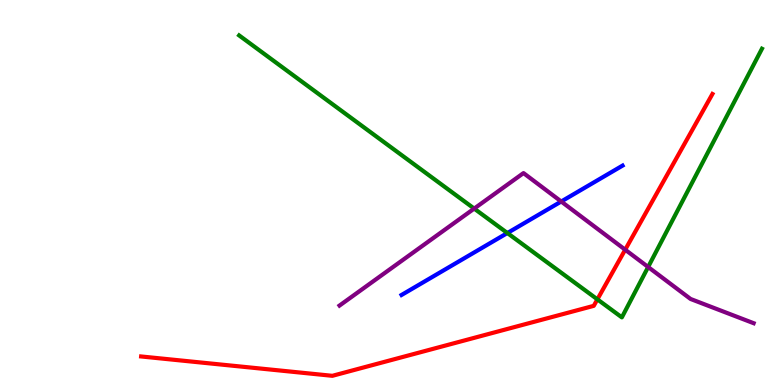[{'lines': ['blue', 'red'], 'intersections': []}, {'lines': ['green', 'red'], 'intersections': [{'x': 7.71, 'y': 2.22}]}, {'lines': ['purple', 'red'], 'intersections': [{'x': 8.07, 'y': 3.51}]}, {'lines': ['blue', 'green'], 'intersections': [{'x': 6.55, 'y': 3.95}]}, {'lines': ['blue', 'purple'], 'intersections': [{'x': 7.24, 'y': 4.77}]}, {'lines': ['green', 'purple'], 'intersections': [{'x': 6.12, 'y': 4.58}, {'x': 8.36, 'y': 3.07}]}]